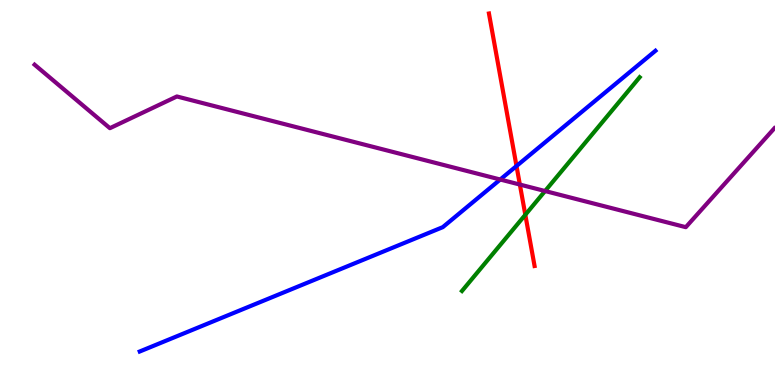[{'lines': ['blue', 'red'], 'intersections': [{'x': 6.66, 'y': 5.69}]}, {'lines': ['green', 'red'], 'intersections': [{'x': 6.78, 'y': 4.42}]}, {'lines': ['purple', 'red'], 'intersections': [{'x': 6.71, 'y': 5.21}]}, {'lines': ['blue', 'green'], 'intersections': []}, {'lines': ['blue', 'purple'], 'intersections': [{'x': 6.45, 'y': 5.34}]}, {'lines': ['green', 'purple'], 'intersections': [{'x': 7.03, 'y': 5.04}]}]